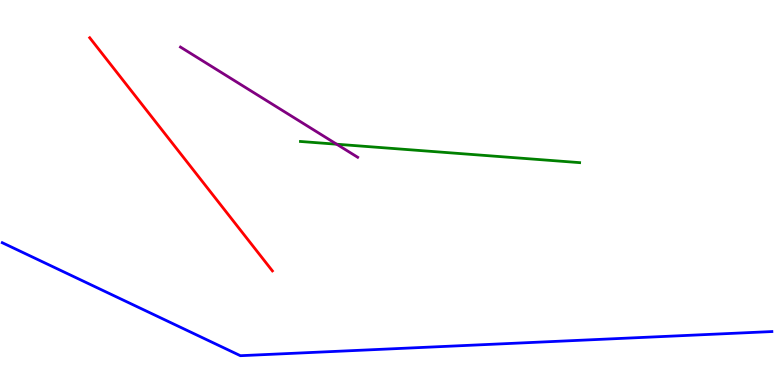[{'lines': ['blue', 'red'], 'intersections': []}, {'lines': ['green', 'red'], 'intersections': []}, {'lines': ['purple', 'red'], 'intersections': []}, {'lines': ['blue', 'green'], 'intersections': []}, {'lines': ['blue', 'purple'], 'intersections': []}, {'lines': ['green', 'purple'], 'intersections': [{'x': 4.34, 'y': 6.25}]}]